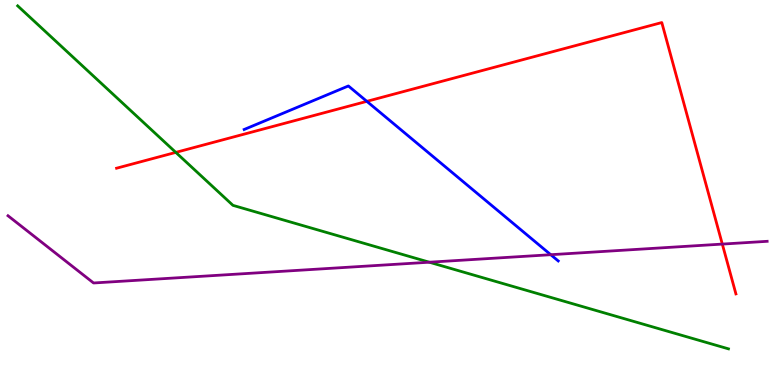[{'lines': ['blue', 'red'], 'intersections': [{'x': 4.73, 'y': 7.37}]}, {'lines': ['green', 'red'], 'intersections': [{'x': 2.27, 'y': 6.04}]}, {'lines': ['purple', 'red'], 'intersections': [{'x': 9.32, 'y': 3.66}]}, {'lines': ['blue', 'green'], 'intersections': []}, {'lines': ['blue', 'purple'], 'intersections': [{'x': 7.11, 'y': 3.38}]}, {'lines': ['green', 'purple'], 'intersections': [{'x': 5.54, 'y': 3.19}]}]